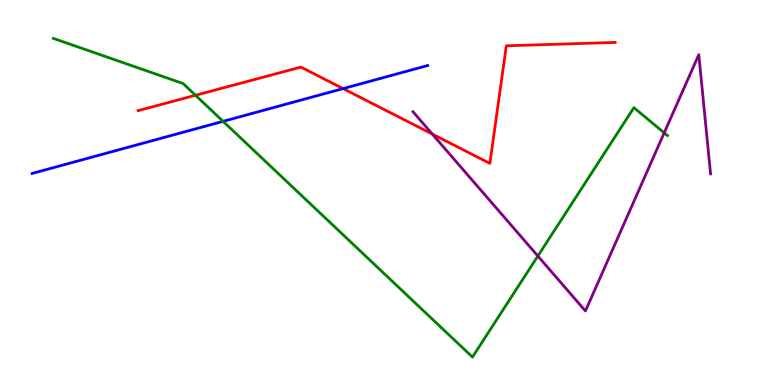[{'lines': ['blue', 'red'], 'intersections': [{'x': 4.43, 'y': 7.7}]}, {'lines': ['green', 'red'], 'intersections': [{'x': 2.52, 'y': 7.53}]}, {'lines': ['purple', 'red'], 'intersections': [{'x': 5.58, 'y': 6.52}]}, {'lines': ['blue', 'green'], 'intersections': [{'x': 2.88, 'y': 6.85}]}, {'lines': ['blue', 'purple'], 'intersections': []}, {'lines': ['green', 'purple'], 'intersections': [{'x': 6.94, 'y': 3.35}, {'x': 8.57, 'y': 6.55}]}]